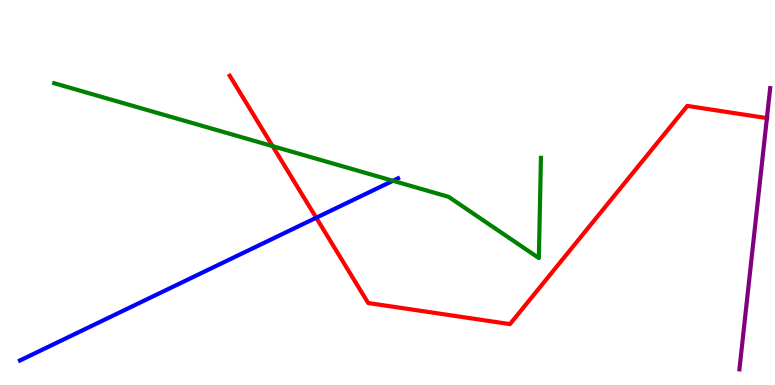[{'lines': ['blue', 'red'], 'intersections': [{'x': 4.08, 'y': 4.34}]}, {'lines': ['green', 'red'], 'intersections': [{'x': 3.52, 'y': 6.2}]}, {'lines': ['purple', 'red'], 'intersections': [{'x': 9.9, 'y': 6.93}]}, {'lines': ['blue', 'green'], 'intersections': [{'x': 5.07, 'y': 5.3}]}, {'lines': ['blue', 'purple'], 'intersections': []}, {'lines': ['green', 'purple'], 'intersections': []}]